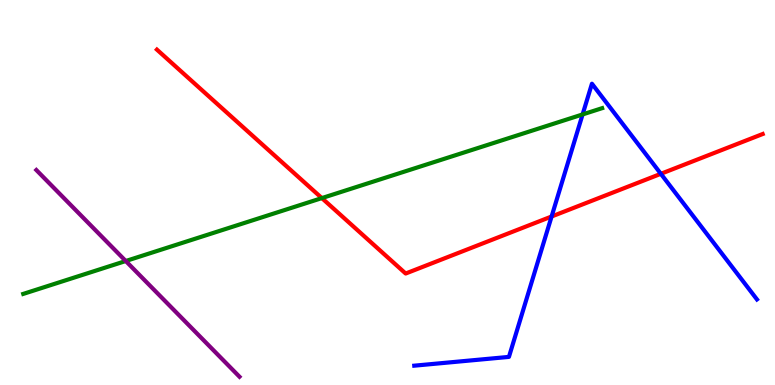[{'lines': ['blue', 'red'], 'intersections': [{'x': 7.12, 'y': 4.38}, {'x': 8.53, 'y': 5.49}]}, {'lines': ['green', 'red'], 'intersections': [{'x': 4.15, 'y': 4.85}]}, {'lines': ['purple', 'red'], 'intersections': []}, {'lines': ['blue', 'green'], 'intersections': [{'x': 7.52, 'y': 7.03}]}, {'lines': ['blue', 'purple'], 'intersections': []}, {'lines': ['green', 'purple'], 'intersections': [{'x': 1.62, 'y': 3.22}]}]